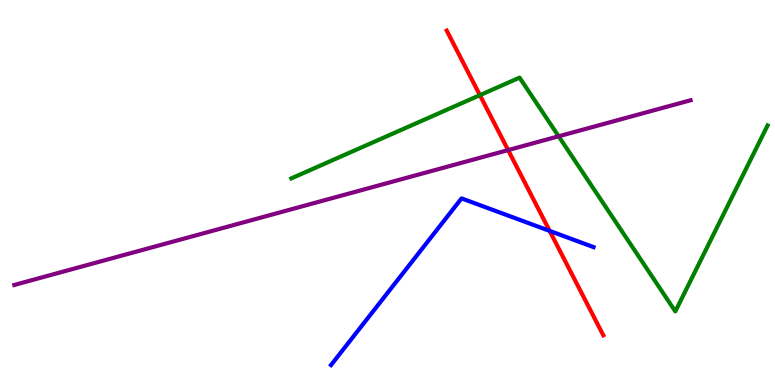[{'lines': ['blue', 'red'], 'intersections': [{'x': 7.09, 'y': 4.0}]}, {'lines': ['green', 'red'], 'intersections': [{'x': 6.19, 'y': 7.53}]}, {'lines': ['purple', 'red'], 'intersections': [{'x': 6.56, 'y': 6.1}]}, {'lines': ['blue', 'green'], 'intersections': []}, {'lines': ['blue', 'purple'], 'intersections': []}, {'lines': ['green', 'purple'], 'intersections': [{'x': 7.21, 'y': 6.46}]}]